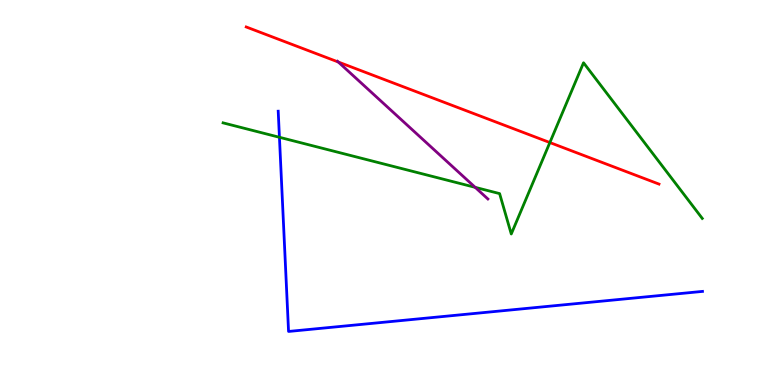[{'lines': ['blue', 'red'], 'intersections': []}, {'lines': ['green', 'red'], 'intersections': [{'x': 7.1, 'y': 6.3}]}, {'lines': ['purple', 'red'], 'intersections': [{'x': 4.37, 'y': 8.39}]}, {'lines': ['blue', 'green'], 'intersections': [{'x': 3.61, 'y': 6.43}]}, {'lines': ['blue', 'purple'], 'intersections': []}, {'lines': ['green', 'purple'], 'intersections': [{'x': 6.13, 'y': 5.13}]}]